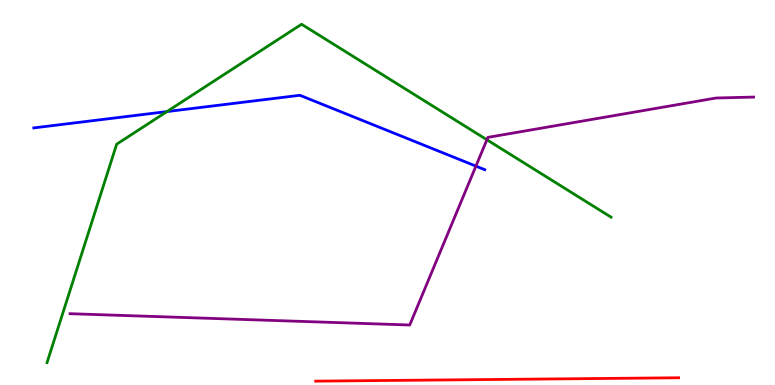[{'lines': ['blue', 'red'], 'intersections': []}, {'lines': ['green', 'red'], 'intersections': []}, {'lines': ['purple', 'red'], 'intersections': []}, {'lines': ['blue', 'green'], 'intersections': [{'x': 2.15, 'y': 7.1}]}, {'lines': ['blue', 'purple'], 'intersections': [{'x': 6.14, 'y': 5.69}]}, {'lines': ['green', 'purple'], 'intersections': [{'x': 6.28, 'y': 6.37}]}]